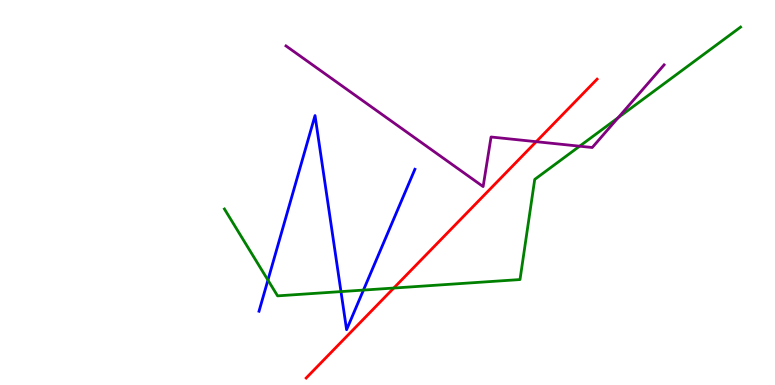[{'lines': ['blue', 'red'], 'intersections': []}, {'lines': ['green', 'red'], 'intersections': [{'x': 5.08, 'y': 2.52}]}, {'lines': ['purple', 'red'], 'intersections': [{'x': 6.92, 'y': 6.32}]}, {'lines': ['blue', 'green'], 'intersections': [{'x': 3.46, 'y': 2.72}, {'x': 4.4, 'y': 2.43}, {'x': 4.69, 'y': 2.47}]}, {'lines': ['blue', 'purple'], 'intersections': []}, {'lines': ['green', 'purple'], 'intersections': [{'x': 7.48, 'y': 6.2}, {'x': 7.98, 'y': 6.94}]}]